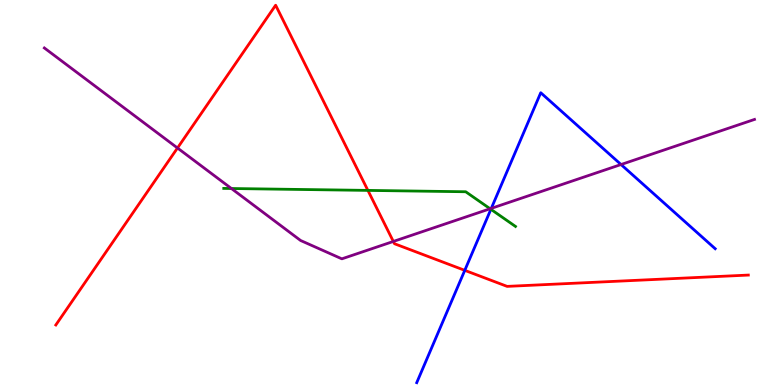[{'lines': ['blue', 'red'], 'intersections': [{'x': 6.0, 'y': 2.98}]}, {'lines': ['green', 'red'], 'intersections': [{'x': 4.75, 'y': 5.05}]}, {'lines': ['purple', 'red'], 'intersections': [{'x': 2.29, 'y': 6.16}, {'x': 5.08, 'y': 3.73}]}, {'lines': ['blue', 'green'], 'intersections': [{'x': 6.33, 'y': 4.56}]}, {'lines': ['blue', 'purple'], 'intersections': [{'x': 6.34, 'y': 4.59}, {'x': 8.01, 'y': 5.73}]}, {'lines': ['green', 'purple'], 'intersections': [{'x': 2.99, 'y': 5.1}, {'x': 6.32, 'y': 4.58}]}]